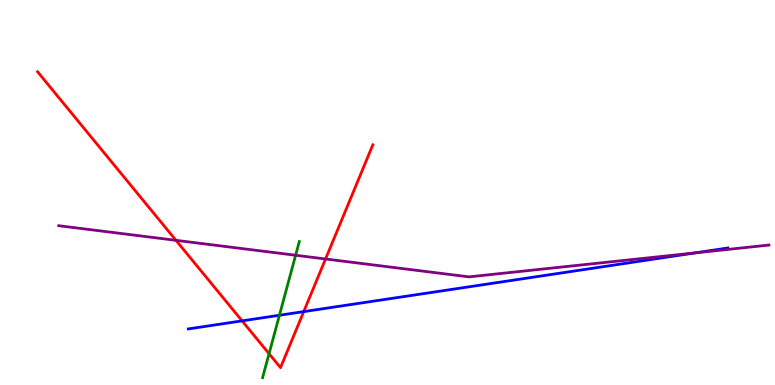[{'lines': ['blue', 'red'], 'intersections': [{'x': 3.12, 'y': 1.67}, {'x': 3.92, 'y': 1.91}]}, {'lines': ['green', 'red'], 'intersections': [{'x': 3.47, 'y': 0.813}]}, {'lines': ['purple', 'red'], 'intersections': [{'x': 2.27, 'y': 3.76}, {'x': 4.2, 'y': 3.27}]}, {'lines': ['blue', 'green'], 'intersections': [{'x': 3.61, 'y': 1.81}]}, {'lines': ['blue', 'purple'], 'intersections': [{'x': 8.97, 'y': 3.43}]}, {'lines': ['green', 'purple'], 'intersections': [{'x': 3.81, 'y': 3.37}]}]